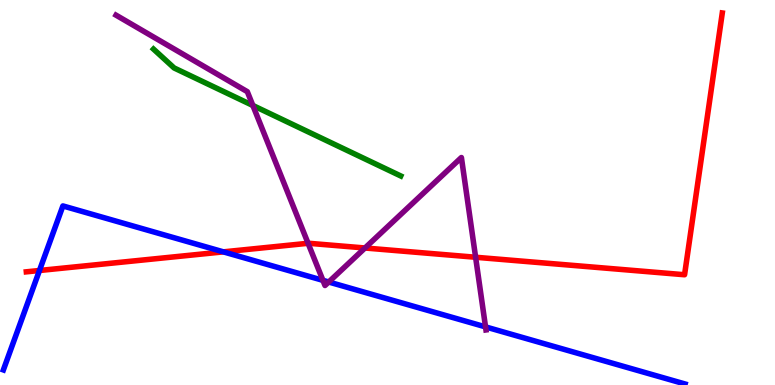[{'lines': ['blue', 'red'], 'intersections': [{'x': 0.509, 'y': 2.97}, {'x': 2.88, 'y': 3.46}]}, {'lines': ['green', 'red'], 'intersections': []}, {'lines': ['purple', 'red'], 'intersections': [{'x': 3.98, 'y': 3.68}, {'x': 4.71, 'y': 3.56}, {'x': 6.14, 'y': 3.32}]}, {'lines': ['blue', 'green'], 'intersections': []}, {'lines': ['blue', 'purple'], 'intersections': [{'x': 4.17, 'y': 2.72}, {'x': 4.24, 'y': 2.68}, {'x': 6.26, 'y': 1.51}]}, {'lines': ['green', 'purple'], 'intersections': [{'x': 3.26, 'y': 7.26}]}]